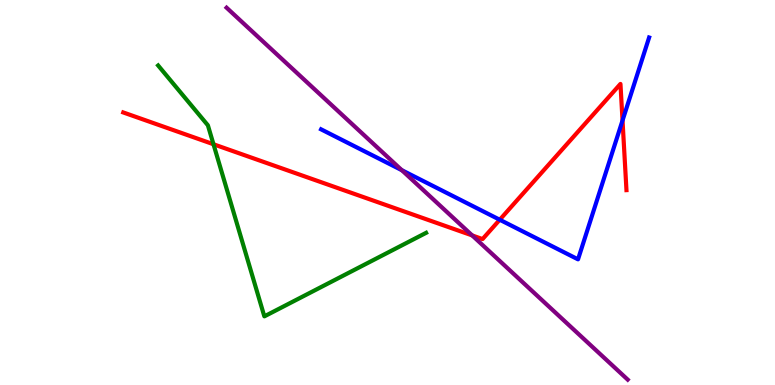[{'lines': ['blue', 'red'], 'intersections': [{'x': 6.45, 'y': 4.29}, {'x': 8.03, 'y': 6.87}]}, {'lines': ['green', 'red'], 'intersections': [{'x': 2.75, 'y': 6.25}]}, {'lines': ['purple', 'red'], 'intersections': [{'x': 6.09, 'y': 3.88}]}, {'lines': ['blue', 'green'], 'intersections': []}, {'lines': ['blue', 'purple'], 'intersections': [{'x': 5.18, 'y': 5.58}]}, {'lines': ['green', 'purple'], 'intersections': []}]